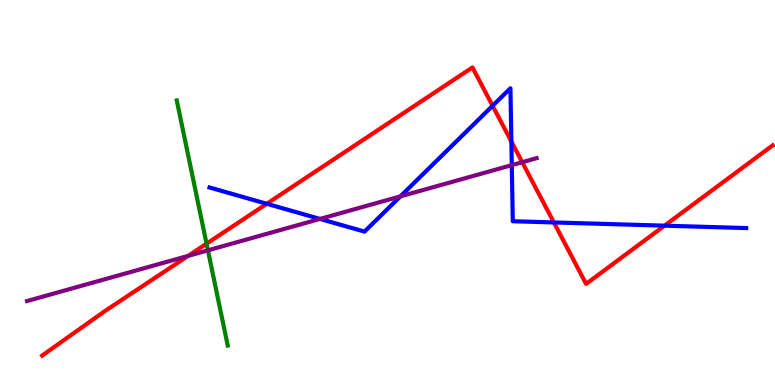[{'lines': ['blue', 'red'], 'intersections': [{'x': 3.44, 'y': 4.71}, {'x': 6.36, 'y': 7.25}, {'x': 6.6, 'y': 6.32}, {'x': 7.15, 'y': 4.22}, {'x': 8.57, 'y': 4.14}]}, {'lines': ['green', 'red'], 'intersections': [{'x': 2.67, 'y': 3.67}]}, {'lines': ['purple', 'red'], 'intersections': [{'x': 2.43, 'y': 3.35}, {'x': 6.74, 'y': 5.79}]}, {'lines': ['blue', 'green'], 'intersections': []}, {'lines': ['blue', 'purple'], 'intersections': [{'x': 4.13, 'y': 4.31}, {'x': 5.17, 'y': 4.9}, {'x': 6.6, 'y': 5.71}]}, {'lines': ['green', 'purple'], 'intersections': [{'x': 2.68, 'y': 3.5}]}]